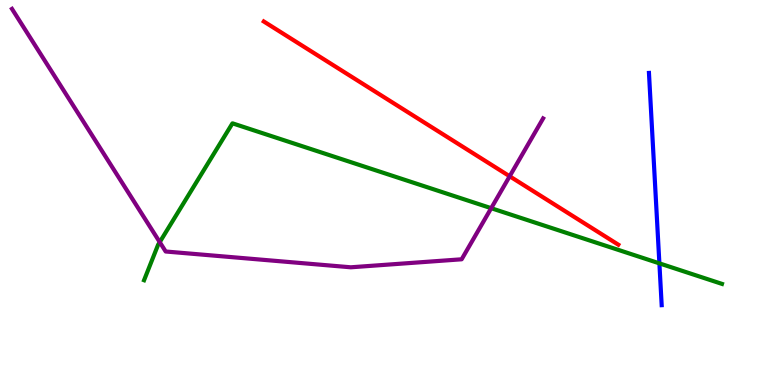[{'lines': ['blue', 'red'], 'intersections': []}, {'lines': ['green', 'red'], 'intersections': []}, {'lines': ['purple', 'red'], 'intersections': [{'x': 6.58, 'y': 5.42}]}, {'lines': ['blue', 'green'], 'intersections': [{'x': 8.51, 'y': 3.16}]}, {'lines': ['blue', 'purple'], 'intersections': []}, {'lines': ['green', 'purple'], 'intersections': [{'x': 2.06, 'y': 3.71}, {'x': 6.34, 'y': 4.59}]}]